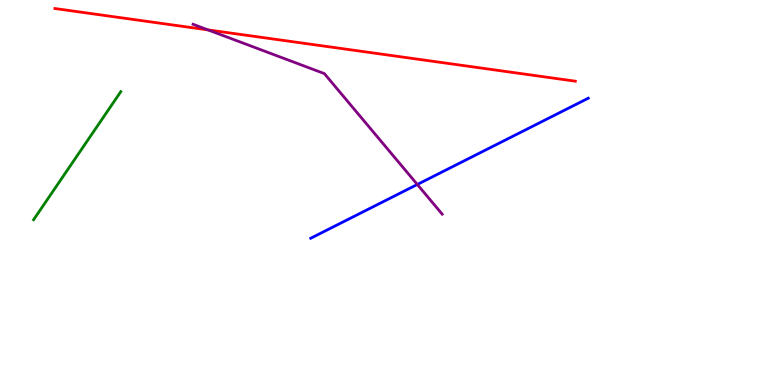[{'lines': ['blue', 'red'], 'intersections': []}, {'lines': ['green', 'red'], 'intersections': []}, {'lines': ['purple', 'red'], 'intersections': [{'x': 2.68, 'y': 9.22}]}, {'lines': ['blue', 'green'], 'intersections': []}, {'lines': ['blue', 'purple'], 'intersections': [{'x': 5.38, 'y': 5.21}]}, {'lines': ['green', 'purple'], 'intersections': []}]